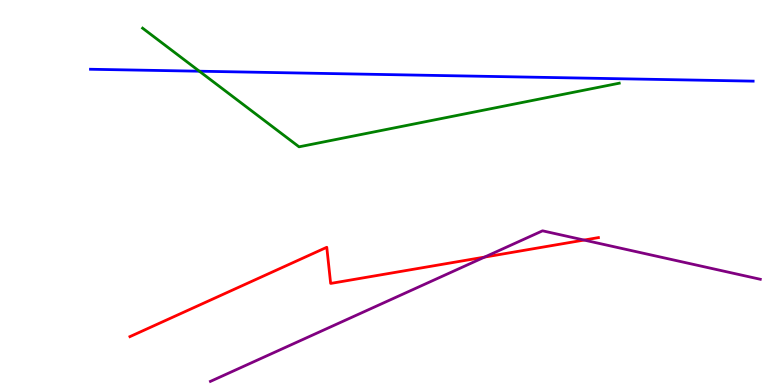[{'lines': ['blue', 'red'], 'intersections': []}, {'lines': ['green', 'red'], 'intersections': []}, {'lines': ['purple', 'red'], 'intersections': [{'x': 6.25, 'y': 3.32}, {'x': 7.54, 'y': 3.76}]}, {'lines': ['blue', 'green'], 'intersections': [{'x': 2.57, 'y': 8.15}]}, {'lines': ['blue', 'purple'], 'intersections': []}, {'lines': ['green', 'purple'], 'intersections': []}]